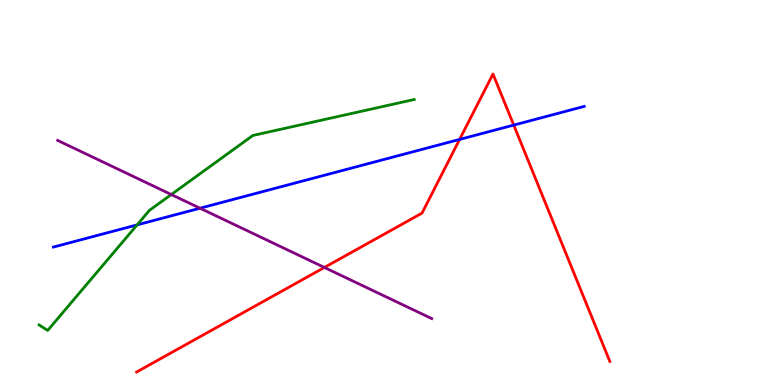[{'lines': ['blue', 'red'], 'intersections': [{'x': 5.93, 'y': 6.38}, {'x': 6.63, 'y': 6.75}]}, {'lines': ['green', 'red'], 'intersections': []}, {'lines': ['purple', 'red'], 'intersections': [{'x': 4.19, 'y': 3.05}]}, {'lines': ['blue', 'green'], 'intersections': [{'x': 1.77, 'y': 4.16}]}, {'lines': ['blue', 'purple'], 'intersections': [{'x': 2.58, 'y': 4.59}]}, {'lines': ['green', 'purple'], 'intersections': [{'x': 2.21, 'y': 4.95}]}]